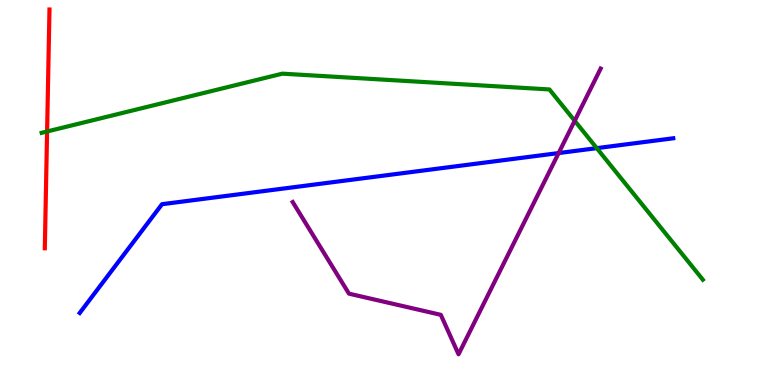[{'lines': ['blue', 'red'], 'intersections': []}, {'lines': ['green', 'red'], 'intersections': [{'x': 0.608, 'y': 6.59}]}, {'lines': ['purple', 'red'], 'intersections': []}, {'lines': ['blue', 'green'], 'intersections': [{'x': 7.7, 'y': 6.15}]}, {'lines': ['blue', 'purple'], 'intersections': [{'x': 7.21, 'y': 6.02}]}, {'lines': ['green', 'purple'], 'intersections': [{'x': 7.42, 'y': 6.86}]}]